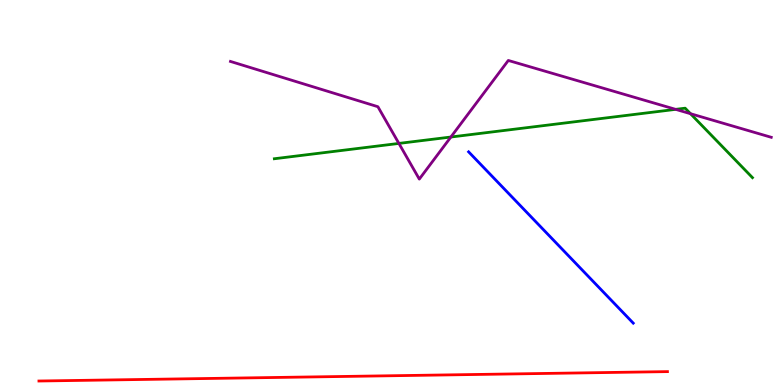[{'lines': ['blue', 'red'], 'intersections': []}, {'lines': ['green', 'red'], 'intersections': []}, {'lines': ['purple', 'red'], 'intersections': []}, {'lines': ['blue', 'green'], 'intersections': []}, {'lines': ['blue', 'purple'], 'intersections': []}, {'lines': ['green', 'purple'], 'intersections': [{'x': 5.15, 'y': 6.27}, {'x': 5.82, 'y': 6.44}, {'x': 8.72, 'y': 7.16}, {'x': 8.91, 'y': 7.05}]}]